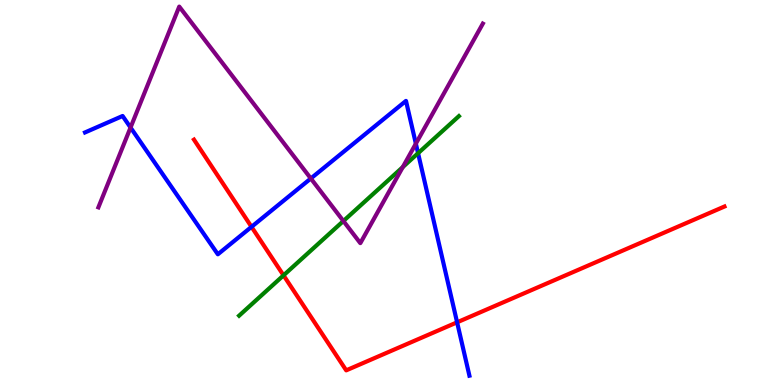[{'lines': ['blue', 'red'], 'intersections': [{'x': 3.25, 'y': 4.11}, {'x': 5.9, 'y': 1.63}]}, {'lines': ['green', 'red'], 'intersections': [{'x': 3.66, 'y': 2.85}]}, {'lines': ['purple', 'red'], 'intersections': []}, {'lines': ['blue', 'green'], 'intersections': [{'x': 5.39, 'y': 6.02}]}, {'lines': ['blue', 'purple'], 'intersections': [{'x': 1.68, 'y': 6.69}, {'x': 4.01, 'y': 5.36}, {'x': 5.37, 'y': 6.27}]}, {'lines': ['green', 'purple'], 'intersections': [{'x': 4.43, 'y': 4.26}, {'x': 5.2, 'y': 5.66}]}]